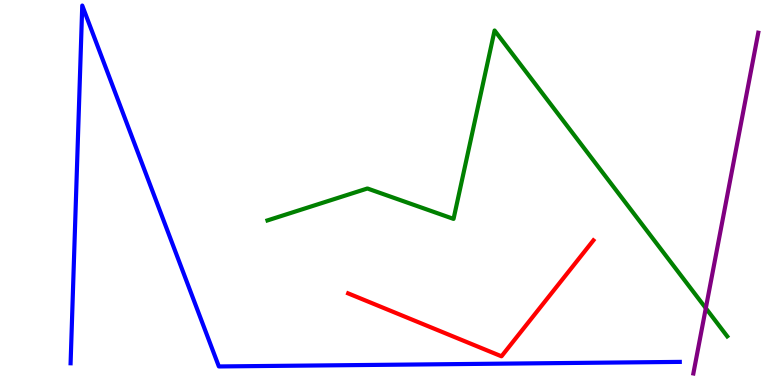[{'lines': ['blue', 'red'], 'intersections': []}, {'lines': ['green', 'red'], 'intersections': []}, {'lines': ['purple', 'red'], 'intersections': []}, {'lines': ['blue', 'green'], 'intersections': []}, {'lines': ['blue', 'purple'], 'intersections': []}, {'lines': ['green', 'purple'], 'intersections': [{'x': 9.11, 'y': 2.0}]}]